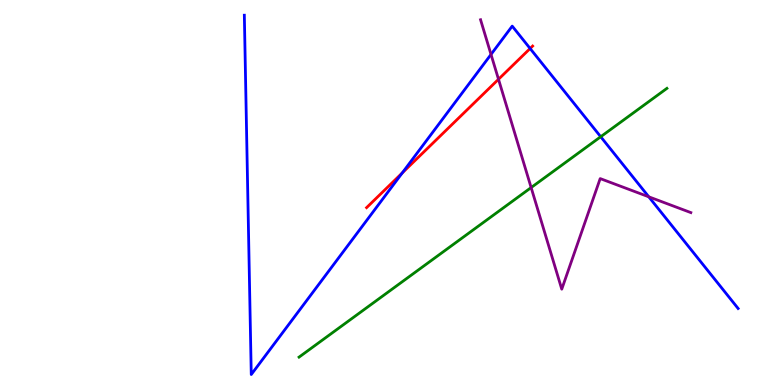[{'lines': ['blue', 'red'], 'intersections': [{'x': 5.19, 'y': 5.51}, {'x': 6.84, 'y': 8.74}]}, {'lines': ['green', 'red'], 'intersections': []}, {'lines': ['purple', 'red'], 'intersections': [{'x': 6.43, 'y': 7.94}]}, {'lines': ['blue', 'green'], 'intersections': [{'x': 7.75, 'y': 6.45}]}, {'lines': ['blue', 'purple'], 'intersections': [{'x': 6.34, 'y': 8.59}, {'x': 8.37, 'y': 4.89}]}, {'lines': ['green', 'purple'], 'intersections': [{'x': 6.85, 'y': 5.13}]}]